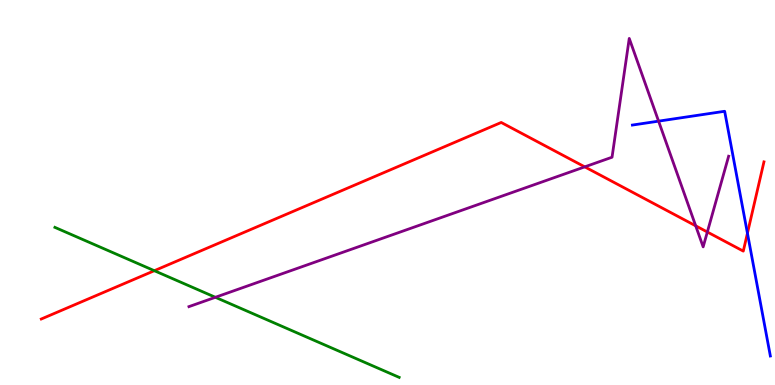[{'lines': ['blue', 'red'], 'intersections': [{'x': 9.64, 'y': 3.94}]}, {'lines': ['green', 'red'], 'intersections': [{'x': 1.99, 'y': 2.97}]}, {'lines': ['purple', 'red'], 'intersections': [{'x': 7.55, 'y': 5.67}, {'x': 8.98, 'y': 4.13}, {'x': 9.13, 'y': 3.97}]}, {'lines': ['blue', 'green'], 'intersections': []}, {'lines': ['blue', 'purple'], 'intersections': [{'x': 8.5, 'y': 6.85}]}, {'lines': ['green', 'purple'], 'intersections': [{'x': 2.78, 'y': 2.28}]}]